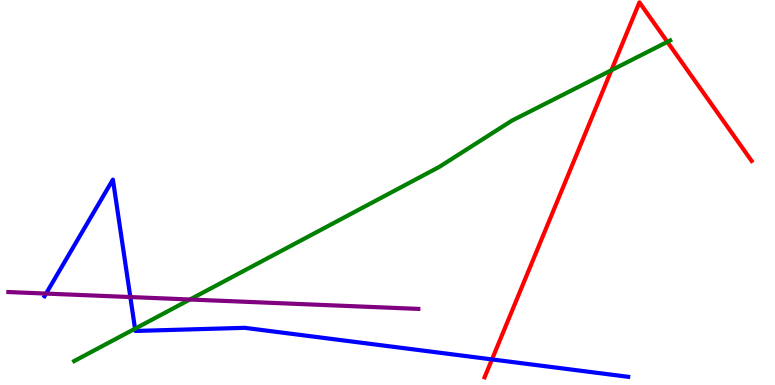[{'lines': ['blue', 'red'], 'intersections': [{'x': 6.35, 'y': 0.665}]}, {'lines': ['green', 'red'], 'intersections': [{'x': 7.89, 'y': 8.18}, {'x': 8.61, 'y': 8.91}]}, {'lines': ['purple', 'red'], 'intersections': []}, {'lines': ['blue', 'green'], 'intersections': [{'x': 1.74, 'y': 1.46}]}, {'lines': ['blue', 'purple'], 'intersections': [{'x': 0.594, 'y': 2.37}, {'x': 1.68, 'y': 2.28}]}, {'lines': ['green', 'purple'], 'intersections': [{'x': 2.45, 'y': 2.22}]}]